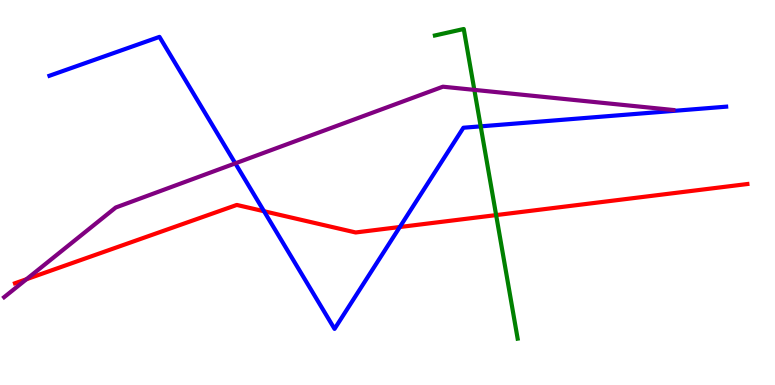[{'lines': ['blue', 'red'], 'intersections': [{'x': 3.41, 'y': 4.51}, {'x': 5.16, 'y': 4.1}]}, {'lines': ['green', 'red'], 'intersections': [{'x': 6.4, 'y': 4.41}]}, {'lines': ['purple', 'red'], 'intersections': [{'x': 0.342, 'y': 2.75}]}, {'lines': ['blue', 'green'], 'intersections': [{'x': 6.2, 'y': 6.72}]}, {'lines': ['blue', 'purple'], 'intersections': [{'x': 3.04, 'y': 5.76}]}, {'lines': ['green', 'purple'], 'intersections': [{'x': 6.12, 'y': 7.67}]}]